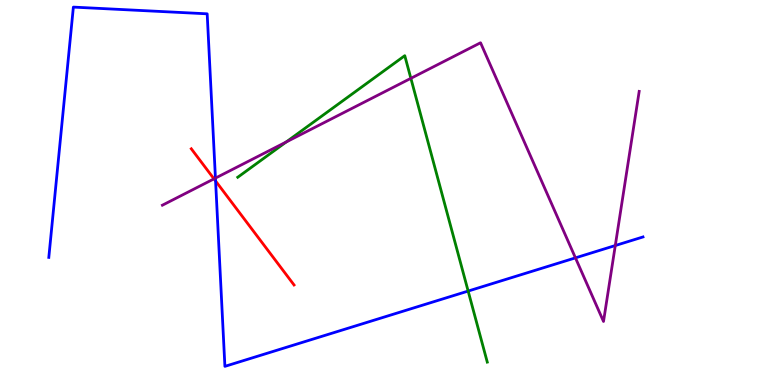[{'lines': ['blue', 'red'], 'intersections': [{'x': 2.78, 'y': 5.3}]}, {'lines': ['green', 'red'], 'intersections': []}, {'lines': ['purple', 'red'], 'intersections': [{'x': 2.76, 'y': 5.35}]}, {'lines': ['blue', 'green'], 'intersections': [{'x': 6.04, 'y': 2.44}]}, {'lines': ['blue', 'purple'], 'intersections': [{'x': 2.78, 'y': 5.37}, {'x': 7.43, 'y': 3.3}, {'x': 7.94, 'y': 3.62}]}, {'lines': ['green', 'purple'], 'intersections': [{'x': 3.69, 'y': 6.31}, {'x': 5.3, 'y': 7.97}]}]